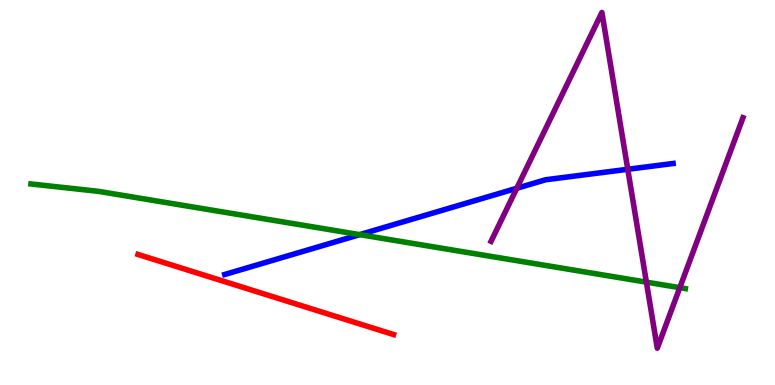[{'lines': ['blue', 'red'], 'intersections': []}, {'lines': ['green', 'red'], 'intersections': []}, {'lines': ['purple', 'red'], 'intersections': []}, {'lines': ['blue', 'green'], 'intersections': [{'x': 4.64, 'y': 3.91}]}, {'lines': ['blue', 'purple'], 'intersections': [{'x': 6.67, 'y': 5.11}, {'x': 8.1, 'y': 5.6}]}, {'lines': ['green', 'purple'], 'intersections': [{'x': 8.34, 'y': 2.67}, {'x': 8.77, 'y': 2.53}]}]